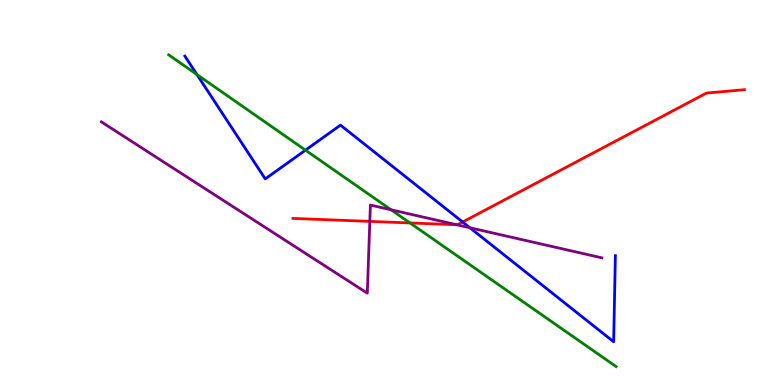[{'lines': ['blue', 'red'], 'intersections': [{'x': 5.97, 'y': 4.23}]}, {'lines': ['green', 'red'], 'intersections': [{'x': 5.29, 'y': 4.21}]}, {'lines': ['purple', 'red'], 'intersections': [{'x': 4.77, 'y': 4.25}, {'x': 5.89, 'y': 4.16}]}, {'lines': ['blue', 'green'], 'intersections': [{'x': 2.54, 'y': 8.06}, {'x': 3.94, 'y': 6.1}]}, {'lines': ['blue', 'purple'], 'intersections': [{'x': 6.06, 'y': 4.08}]}, {'lines': ['green', 'purple'], 'intersections': [{'x': 5.05, 'y': 4.55}]}]